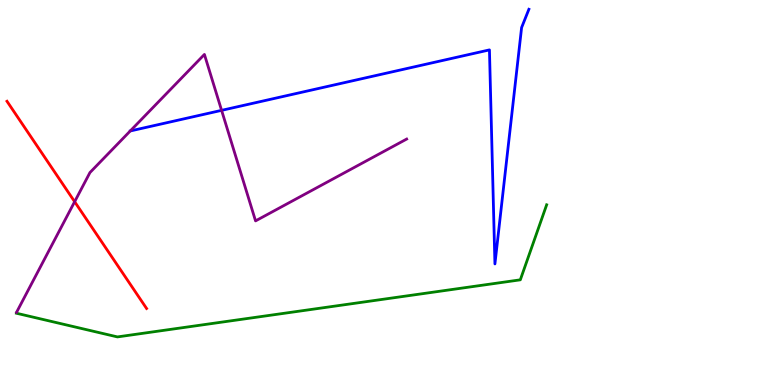[{'lines': ['blue', 'red'], 'intersections': []}, {'lines': ['green', 'red'], 'intersections': []}, {'lines': ['purple', 'red'], 'intersections': [{'x': 0.963, 'y': 4.76}]}, {'lines': ['blue', 'green'], 'intersections': []}, {'lines': ['blue', 'purple'], 'intersections': [{'x': 2.86, 'y': 7.13}]}, {'lines': ['green', 'purple'], 'intersections': []}]